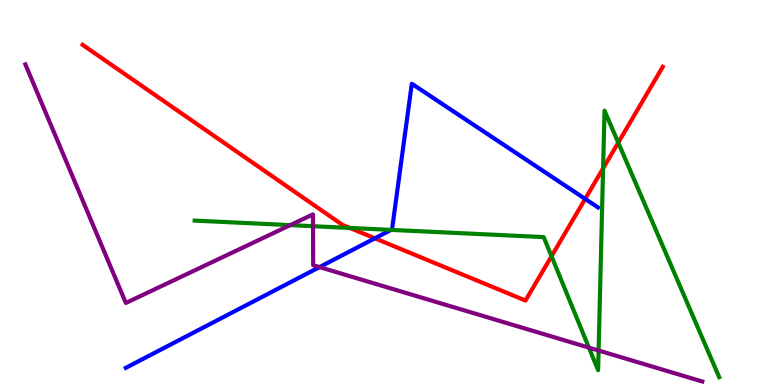[{'lines': ['blue', 'red'], 'intersections': [{'x': 4.84, 'y': 3.81}, {'x': 7.55, 'y': 4.83}]}, {'lines': ['green', 'red'], 'intersections': [{'x': 4.51, 'y': 4.08}, {'x': 7.12, 'y': 3.35}, {'x': 7.78, 'y': 5.63}, {'x': 7.98, 'y': 6.3}]}, {'lines': ['purple', 'red'], 'intersections': []}, {'lines': ['blue', 'green'], 'intersections': [{'x': 5.05, 'y': 4.03}]}, {'lines': ['blue', 'purple'], 'intersections': [{'x': 4.12, 'y': 3.06}]}, {'lines': ['green', 'purple'], 'intersections': [{'x': 3.75, 'y': 4.15}, {'x': 4.04, 'y': 4.12}, {'x': 7.6, 'y': 0.971}, {'x': 7.72, 'y': 0.896}]}]